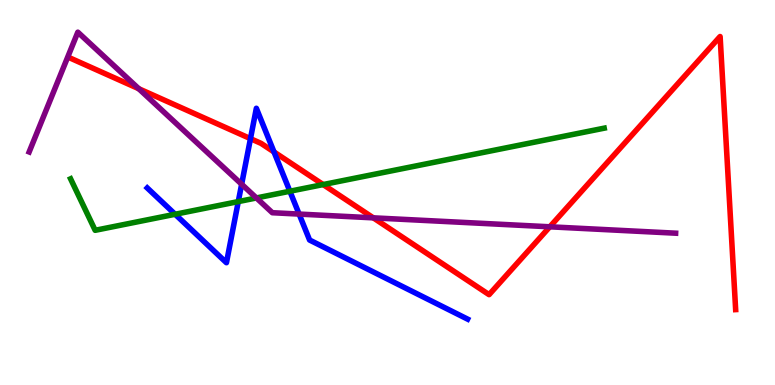[{'lines': ['blue', 'red'], 'intersections': [{'x': 3.23, 'y': 6.4}, {'x': 3.54, 'y': 6.05}]}, {'lines': ['green', 'red'], 'intersections': [{'x': 4.17, 'y': 5.21}]}, {'lines': ['purple', 'red'], 'intersections': [{'x': 1.79, 'y': 7.7}, {'x': 4.82, 'y': 4.34}, {'x': 7.09, 'y': 4.11}]}, {'lines': ['blue', 'green'], 'intersections': [{'x': 2.26, 'y': 4.43}, {'x': 3.07, 'y': 4.76}, {'x': 3.74, 'y': 5.03}]}, {'lines': ['blue', 'purple'], 'intersections': [{'x': 3.12, 'y': 5.21}, {'x': 3.86, 'y': 4.44}]}, {'lines': ['green', 'purple'], 'intersections': [{'x': 3.31, 'y': 4.86}]}]